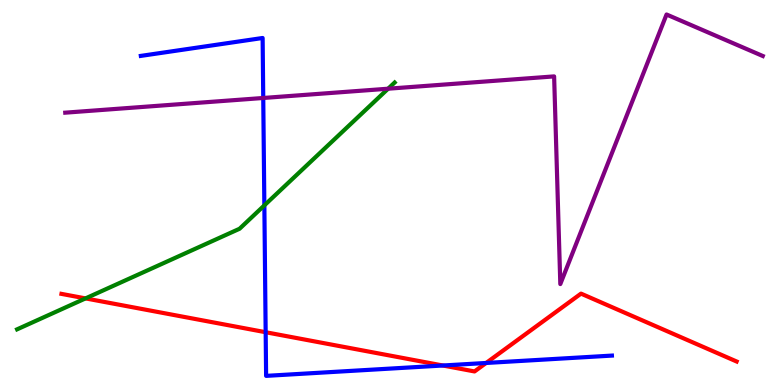[{'lines': ['blue', 'red'], 'intersections': [{'x': 3.43, 'y': 1.37}, {'x': 5.71, 'y': 0.506}, {'x': 6.27, 'y': 0.572}]}, {'lines': ['green', 'red'], 'intersections': [{'x': 1.1, 'y': 2.25}]}, {'lines': ['purple', 'red'], 'intersections': []}, {'lines': ['blue', 'green'], 'intersections': [{'x': 3.41, 'y': 4.67}]}, {'lines': ['blue', 'purple'], 'intersections': [{'x': 3.4, 'y': 7.46}]}, {'lines': ['green', 'purple'], 'intersections': [{'x': 5.01, 'y': 7.7}]}]